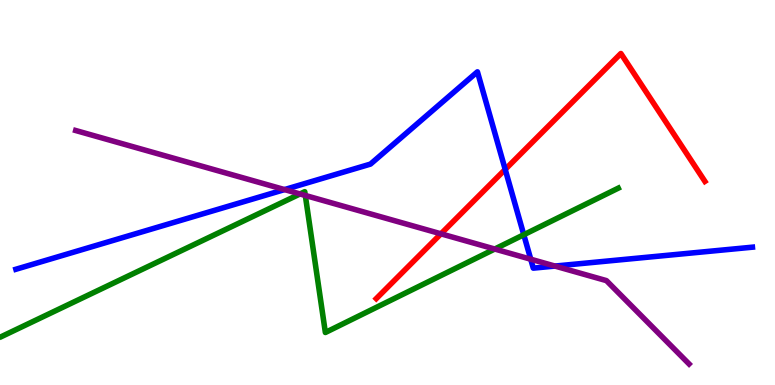[{'lines': ['blue', 'red'], 'intersections': [{'x': 6.52, 'y': 5.6}]}, {'lines': ['green', 'red'], 'intersections': []}, {'lines': ['purple', 'red'], 'intersections': [{'x': 5.69, 'y': 3.93}]}, {'lines': ['blue', 'green'], 'intersections': [{'x': 6.76, 'y': 3.9}]}, {'lines': ['blue', 'purple'], 'intersections': [{'x': 3.67, 'y': 5.08}, {'x': 6.85, 'y': 3.27}, {'x': 7.16, 'y': 3.09}]}, {'lines': ['green', 'purple'], 'intersections': [{'x': 3.87, 'y': 4.96}, {'x': 3.94, 'y': 4.92}, {'x': 6.38, 'y': 3.53}]}]